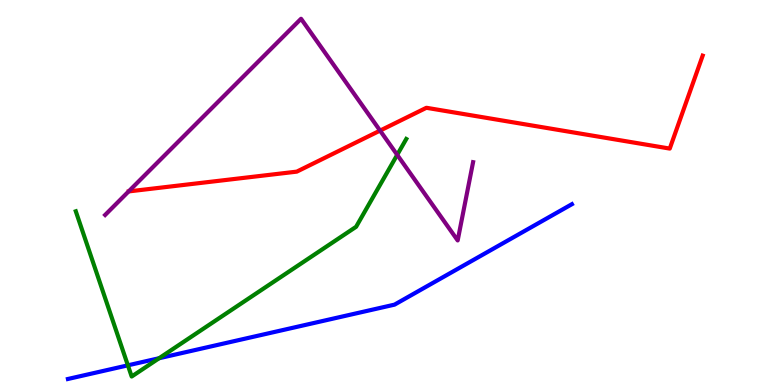[{'lines': ['blue', 'red'], 'intersections': []}, {'lines': ['green', 'red'], 'intersections': []}, {'lines': ['purple', 'red'], 'intersections': [{'x': 4.9, 'y': 6.61}]}, {'lines': ['blue', 'green'], 'intersections': [{'x': 1.65, 'y': 0.511}, {'x': 2.05, 'y': 0.695}]}, {'lines': ['blue', 'purple'], 'intersections': []}, {'lines': ['green', 'purple'], 'intersections': [{'x': 5.13, 'y': 5.98}]}]